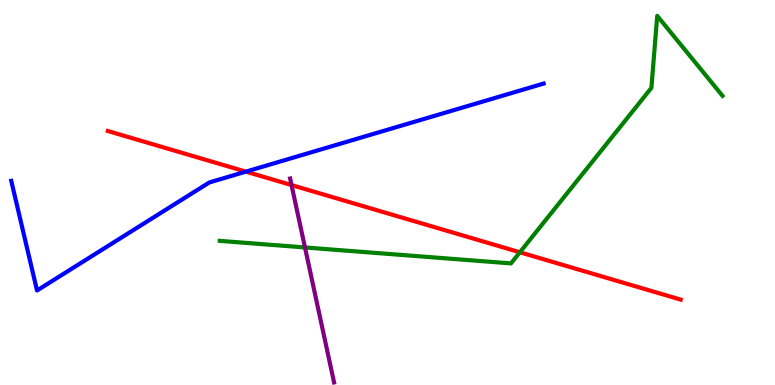[{'lines': ['blue', 'red'], 'intersections': [{'x': 3.17, 'y': 5.54}]}, {'lines': ['green', 'red'], 'intersections': [{'x': 6.71, 'y': 3.45}]}, {'lines': ['purple', 'red'], 'intersections': [{'x': 3.76, 'y': 5.19}]}, {'lines': ['blue', 'green'], 'intersections': []}, {'lines': ['blue', 'purple'], 'intersections': []}, {'lines': ['green', 'purple'], 'intersections': [{'x': 3.94, 'y': 3.57}]}]